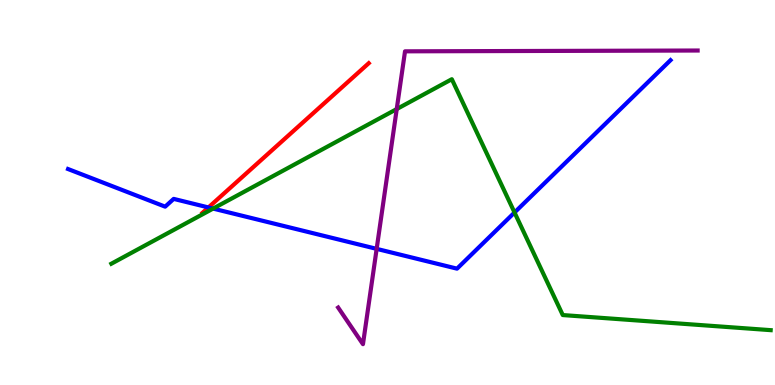[{'lines': ['blue', 'red'], 'intersections': [{'x': 2.69, 'y': 4.61}]}, {'lines': ['green', 'red'], 'intersections': []}, {'lines': ['purple', 'red'], 'intersections': []}, {'lines': ['blue', 'green'], 'intersections': [{'x': 2.75, 'y': 4.58}, {'x': 6.64, 'y': 4.48}]}, {'lines': ['blue', 'purple'], 'intersections': [{'x': 4.86, 'y': 3.54}]}, {'lines': ['green', 'purple'], 'intersections': [{'x': 5.12, 'y': 7.17}]}]